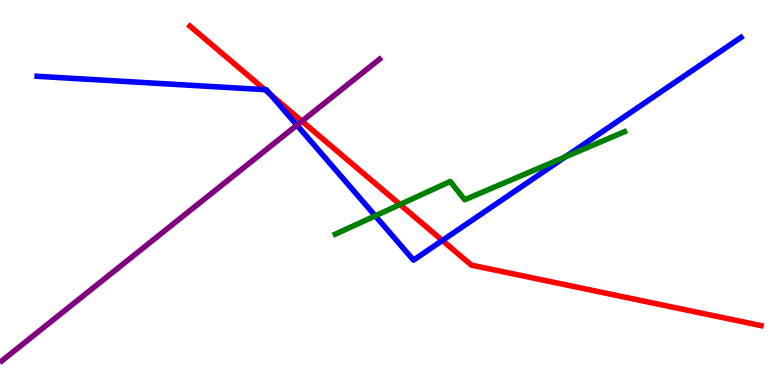[{'lines': ['blue', 'red'], 'intersections': [{'x': 3.42, 'y': 7.67}, {'x': 3.49, 'y': 7.55}, {'x': 5.71, 'y': 3.75}]}, {'lines': ['green', 'red'], 'intersections': [{'x': 5.16, 'y': 4.69}]}, {'lines': ['purple', 'red'], 'intersections': [{'x': 3.9, 'y': 6.85}]}, {'lines': ['blue', 'green'], 'intersections': [{'x': 4.84, 'y': 4.39}, {'x': 7.29, 'y': 5.92}]}, {'lines': ['blue', 'purple'], 'intersections': [{'x': 3.83, 'y': 6.75}]}, {'lines': ['green', 'purple'], 'intersections': []}]